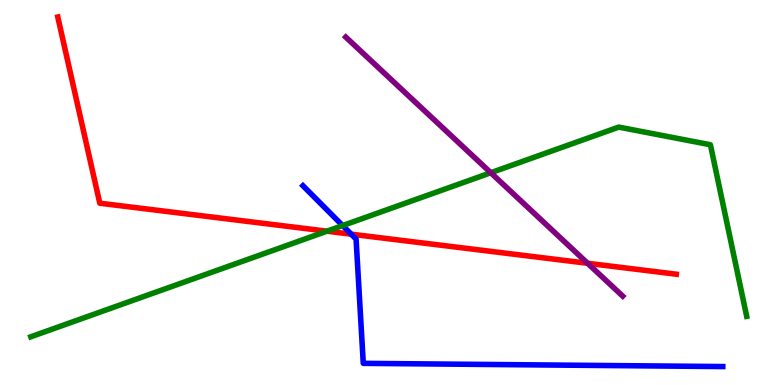[{'lines': ['blue', 'red'], 'intersections': [{'x': 4.53, 'y': 3.92}]}, {'lines': ['green', 'red'], 'intersections': [{'x': 4.22, 'y': 4.0}]}, {'lines': ['purple', 'red'], 'intersections': [{'x': 7.58, 'y': 3.16}]}, {'lines': ['blue', 'green'], 'intersections': [{'x': 4.42, 'y': 4.14}]}, {'lines': ['blue', 'purple'], 'intersections': []}, {'lines': ['green', 'purple'], 'intersections': [{'x': 6.33, 'y': 5.51}]}]